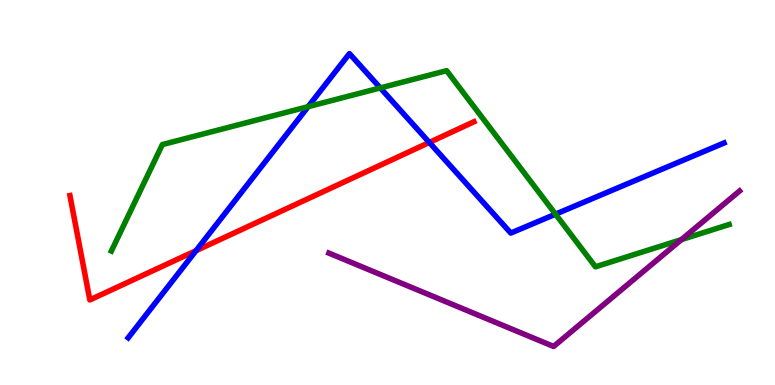[{'lines': ['blue', 'red'], 'intersections': [{'x': 2.53, 'y': 3.49}, {'x': 5.54, 'y': 6.3}]}, {'lines': ['green', 'red'], 'intersections': []}, {'lines': ['purple', 'red'], 'intersections': []}, {'lines': ['blue', 'green'], 'intersections': [{'x': 3.98, 'y': 7.23}, {'x': 4.91, 'y': 7.72}, {'x': 7.17, 'y': 4.44}]}, {'lines': ['blue', 'purple'], 'intersections': []}, {'lines': ['green', 'purple'], 'intersections': [{'x': 8.79, 'y': 3.78}]}]